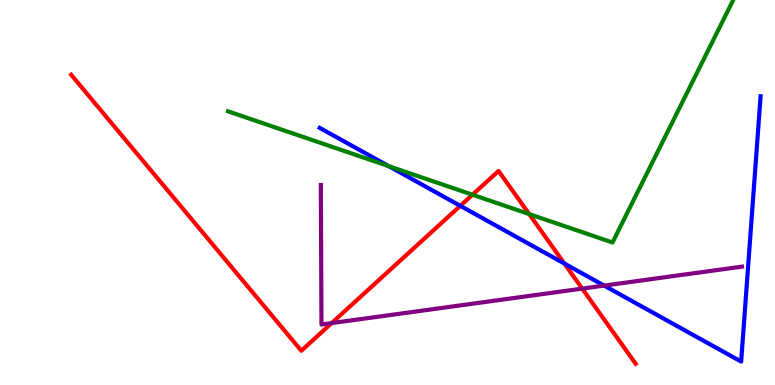[{'lines': ['blue', 'red'], 'intersections': [{'x': 5.94, 'y': 4.65}, {'x': 7.28, 'y': 3.15}]}, {'lines': ['green', 'red'], 'intersections': [{'x': 6.1, 'y': 4.94}, {'x': 6.83, 'y': 4.44}]}, {'lines': ['purple', 'red'], 'intersections': [{'x': 4.28, 'y': 1.61}, {'x': 7.51, 'y': 2.5}]}, {'lines': ['blue', 'green'], 'intersections': [{'x': 5.02, 'y': 5.68}]}, {'lines': ['blue', 'purple'], 'intersections': [{'x': 7.8, 'y': 2.58}]}, {'lines': ['green', 'purple'], 'intersections': []}]